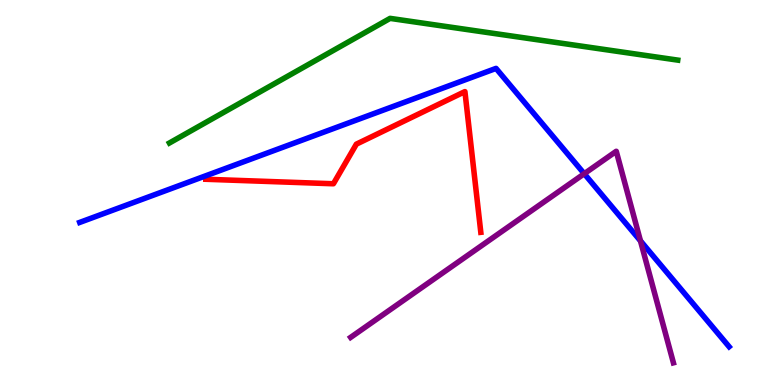[{'lines': ['blue', 'red'], 'intersections': []}, {'lines': ['green', 'red'], 'intersections': []}, {'lines': ['purple', 'red'], 'intersections': []}, {'lines': ['blue', 'green'], 'intersections': []}, {'lines': ['blue', 'purple'], 'intersections': [{'x': 7.54, 'y': 5.49}, {'x': 8.26, 'y': 3.74}]}, {'lines': ['green', 'purple'], 'intersections': []}]